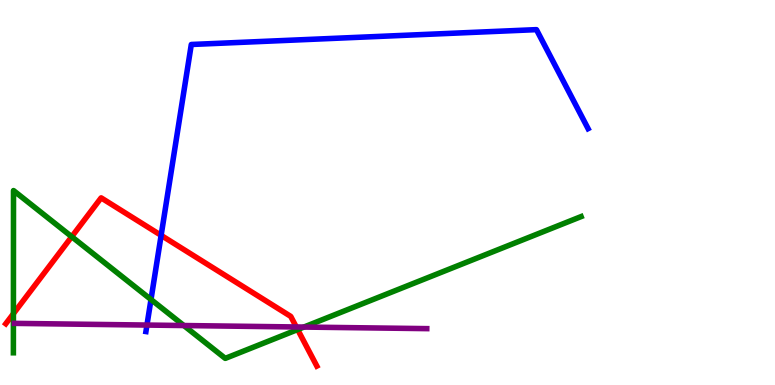[{'lines': ['blue', 'red'], 'intersections': [{'x': 2.08, 'y': 3.89}]}, {'lines': ['green', 'red'], 'intersections': [{'x': 0.173, 'y': 1.85}, {'x': 0.925, 'y': 3.85}, {'x': 3.84, 'y': 1.44}]}, {'lines': ['purple', 'red'], 'intersections': [{'x': 3.82, 'y': 1.51}]}, {'lines': ['blue', 'green'], 'intersections': [{'x': 1.95, 'y': 2.22}]}, {'lines': ['blue', 'purple'], 'intersections': [{'x': 1.9, 'y': 1.56}]}, {'lines': ['green', 'purple'], 'intersections': [{'x': 2.37, 'y': 1.54}, {'x': 3.92, 'y': 1.5}]}]